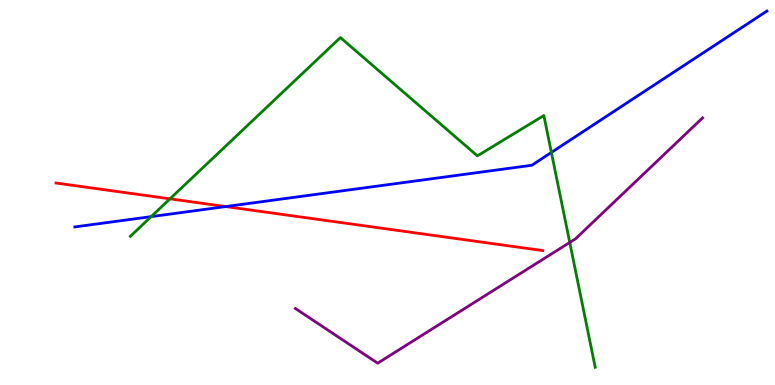[{'lines': ['blue', 'red'], 'intersections': [{'x': 2.91, 'y': 4.63}]}, {'lines': ['green', 'red'], 'intersections': [{'x': 2.19, 'y': 4.84}]}, {'lines': ['purple', 'red'], 'intersections': []}, {'lines': ['blue', 'green'], 'intersections': [{'x': 1.95, 'y': 4.37}, {'x': 7.11, 'y': 6.04}]}, {'lines': ['blue', 'purple'], 'intersections': []}, {'lines': ['green', 'purple'], 'intersections': [{'x': 7.35, 'y': 3.7}]}]